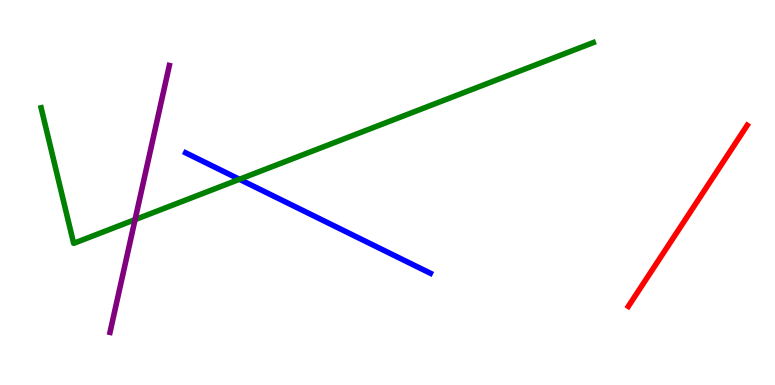[{'lines': ['blue', 'red'], 'intersections': []}, {'lines': ['green', 'red'], 'intersections': []}, {'lines': ['purple', 'red'], 'intersections': []}, {'lines': ['blue', 'green'], 'intersections': [{'x': 3.09, 'y': 5.34}]}, {'lines': ['blue', 'purple'], 'intersections': []}, {'lines': ['green', 'purple'], 'intersections': [{'x': 1.74, 'y': 4.3}]}]